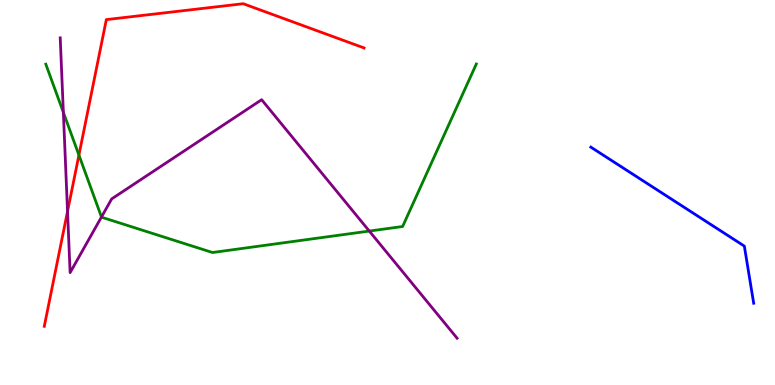[{'lines': ['blue', 'red'], 'intersections': []}, {'lines': ['green', 'red'], 'intersections': [{'x': 1.02, 'y': 5.97}]}, {'lines': ['purple', 'red'], 'intersections': [{'x': 0.871, 'y': 4.51}]}, {'lines': ['blue', 'green'], 'intersections': []}, {'lines': ['blue', 'purple'], 'intersections': []}, {'lines': ['green', 'purple'], 'intersections': [{'x': 0.818, 'y': 7.08}, {'x': 1.31, 'y': 4.36}, {'x': 4.77, 'y': 4.0}]}]